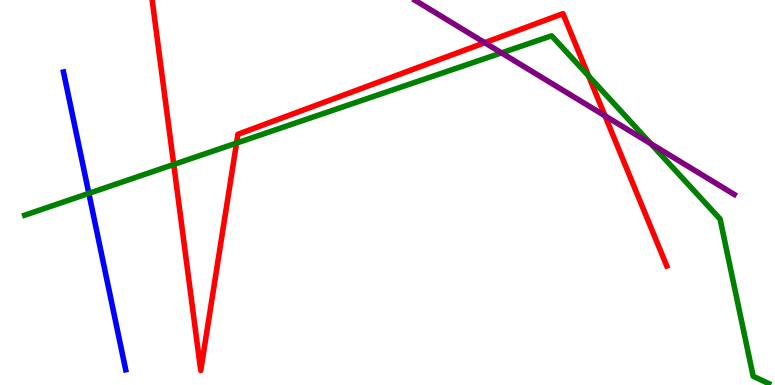[{'lines': ['blue', 'red'], 'intersections': []}, {'lines': ['green', 'red'], 'intersections': [{'x': 2.24, 'y': 5.73}, {'x': 3.05, 'y': 6.28}, {'x': 7.59, 'y': 8.03}]}, {'lines': ['purple', 'red'], 'intersections': [{'x': 6.25, 'y': 8.89}, {'x': 7.81, 'y': 6.99}]}, {'lines': ['blue', 'green'], 'intersections': [{'x': 1.15, 'y': 4.98}]}, {'lines': ['blue', 'purple'], 'intersections': []}, {'lines': ['green', 'purple'], 'intersections': [{'x': 6.47, 'y': 8.63}, {'x': 8.4, 'y': 6.27}]}]